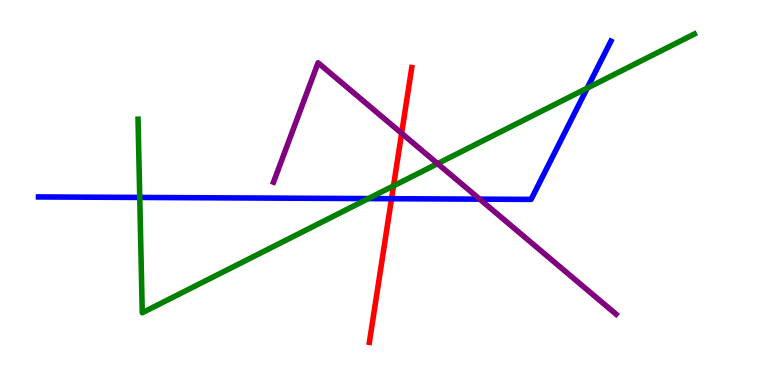[{'lines': ['blue', 'red'], 'intersections': [{'x': 5.05, 'y': 4.84}]}, {'lines': ['green', 'red'], 'intersections': [{'x': 5.08, 'y': 5.17}]}, {'lines': ['purple', 'red'], 'intersections': [{'x': 5.18, 'y': 6.54}]}, {'lines': ['blue', 'green'], 'intersections': [{'x': 1.8, 'y': 4.87}, {'x': 4.75, 'y': 4.84}, {'x': 7.58, 'y': 7.71}]}, {'lines': ['blue', 'purple'], 'intersections': [{'x': 6.19, 'y': 4.83}]}, {'lines': ['green', 'purple'], 'intersections': [{'x': 5.65, 'y': 5.75}]}]